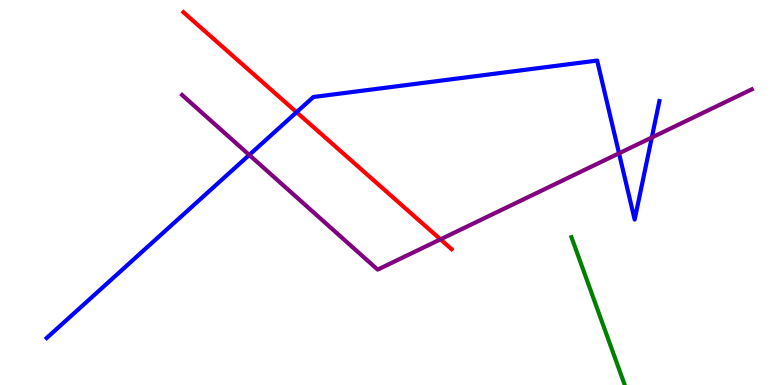[{'lines': ['blue', 'red'], 'intersections': [{'x': 3.83, 'y': 7.09}]}, {'lines': ['green', 'red'], 'intersections': []}, {'lines': ['purple', 'red'], 'intersections': [{'x': 5.68, 'y': 3.78}]}, {'lines': ['blue', 'green'], 'intersections': []}, {'lines': ['blue', 'purple'], 'intersections': [{'x': 3.22, 'y': 5.98}, {'x': 7.99, 'y': 6.02}, {'x': 8.41, 'y': 6.43}]}, {'lines': ['green', 'purple'], 'intersections': []}]